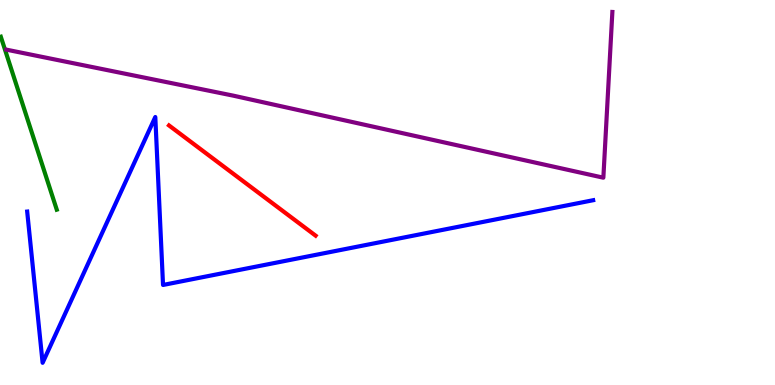[{'lines': ['blue', 'red'], 'intersections': []}, {'lines': ['green', 'red'], 'intersections': []}, {'lines': ['purple', 'red'], 'intersections': []}, {'lines': ['blue', 'green'], 'intersections': []}, {'lines': ['blue', 'purple'], 'intersections': []}, {'lines': ['green', 'purple'], 'intersections': []}]